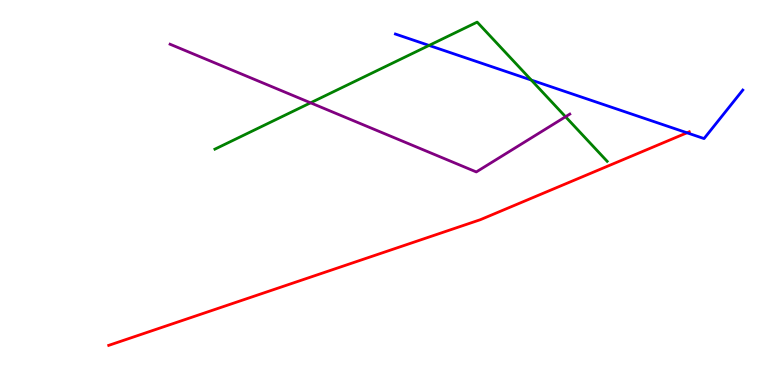[{'lines': ['blue', 'red'], 'intersections': [{'x': 8.86, 'y': 6.55}]}, {'lines': ['green', 'red'], 'intersections': []}, {'lines': ['purple', 'red'], 'intersections': []}, {'lines': ['blue', 'green'], 'intersections': [{'x': 5.54, 'y': 8.82}, {'x': 6.86, 'y': 7.92}]}, {'lines': ['blue', 'purple'], 'intersections': []}, {'lines': ['green', 'purple'], 'intersections': [{'x': 4.01, 'y': 7.33}, {'x': 7.3, 'y': 6.97}]}]